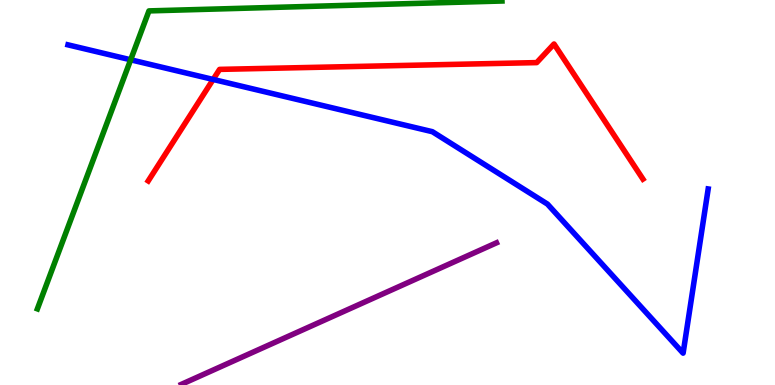[{'lines': ['blue', 'red'], 'intersections': [{'x': 2.75, 'y': 7.94}]}, {'lines': ['green', 'red'], 'intersections': []}, {'lines': ['purple', 'red'], 'intersections': []}, {'lines': ['blue', 'green'], 'intersections': [{'x': 1.69, 'y': 8.45}]}, {'lines': ['blue', 'purple'], 'intersections': []}, {'lines': ['green', 'purple'], 'intersections': []}]